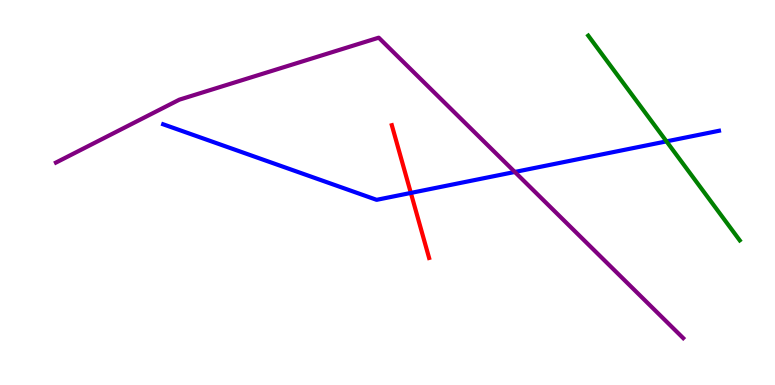[{'lines': ['blue', 'red'], 'intersections': [{'x': 5.3, 'y': 4.99}]}, {'lines': ['green', 'red'], 'intersections': []}, {'lines': ['purple', 'red'], 'intersections': []}, {'lines': ['blue', 'green'], 'intersections': [{'x': 8.6, 'y': 6.33}]}, {'lines': ['blue', 'purple'], 'intersections': [{'x': 6.64, 'y': 5.53}]}, {'lines': ['green', 'purple'], 'intersections': []}]